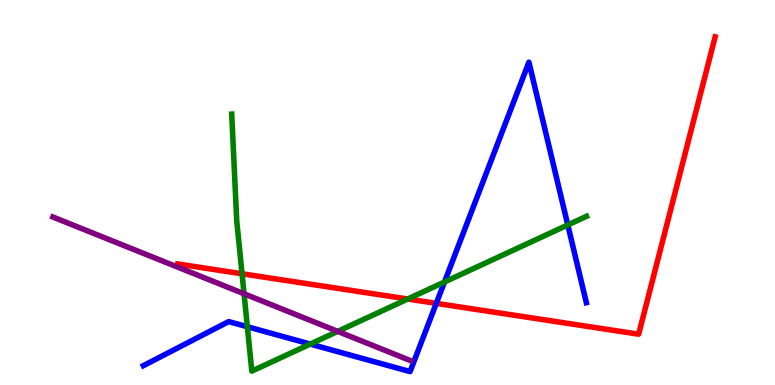[{'lines': ['blue', 'red'], 'intersections': [{'x': 5.63, 'y': 2.12}]}, {'lines': ['green', 'red'], 'intersections': [{'x': 3.12, 'y': 2.89}, {'x': 5.26, 'y': 2.23}]}, {'lines': ['purple', 'red'], 'intersections': []}, {'lines': ['blue', 'green'], 'intersections': [{'x': 3.19, 'y': 1.51}, {'x': 4.0, 'y': 1.06}, {'x': 5.74, 'y': 2.68}, {'x': 7.33, 'y': 4.16}]}, {'lines': ['blue', 'purple'], 'intersections': []}, {'lines': ['green', 'purple'], 'intersections': [{'x': 3.15, 'y': 2.37}, {'x': 4.36, 'y': 1.39}]}]